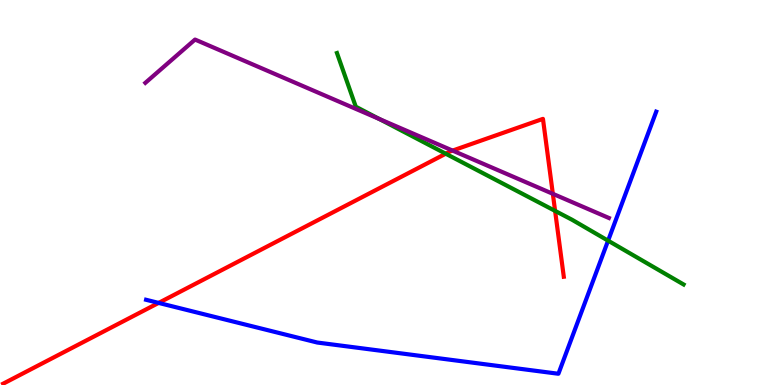[{'lines': ['blue', 'red'], 'intersections': [{'x': 2.05, 'y': 2.13}]}, {'lines': ['green', 'red'], 'intersections': [{'x': 5.75, 'y': 6.01}, {'x': 7.16, 'y': 4.52}]}, {'lines': ['purple', 'red'], 'intersections': [{'x': 5.84, 'y': 6.09}, {'x': 7.13, 'y': 4.97}]}, {'lines': ['blue', 'green'], 'intersections': [{'x': 7.85, 'y': 3.75}]}, {'lines': ['blue', 'purple'], 'intersections': []}, {'lines': ['green', 'purple'], 'intersections': [{'x': 4.9, 'y': 6.91}]}]